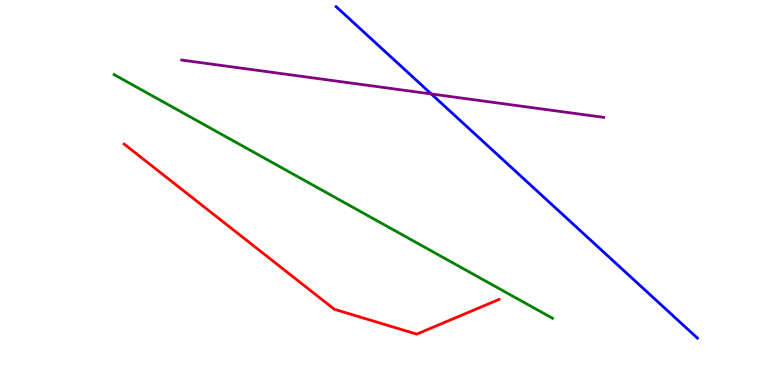[{'lines': ['blue', 'red'], 'intersections': []}, {'lines': ['green', 'red'], 'intersections': []}, {'lines': ['purple', 'red'], 'intersections': []}, {'lines': ['blue', 'green'], 'intersections': []}, {'lines': ['blue', 'purple'], 'intersections': [{'x': 5.56, 'y': 7.56}]}, {'lines': ['green', 'purple'], 'intersections': []}]